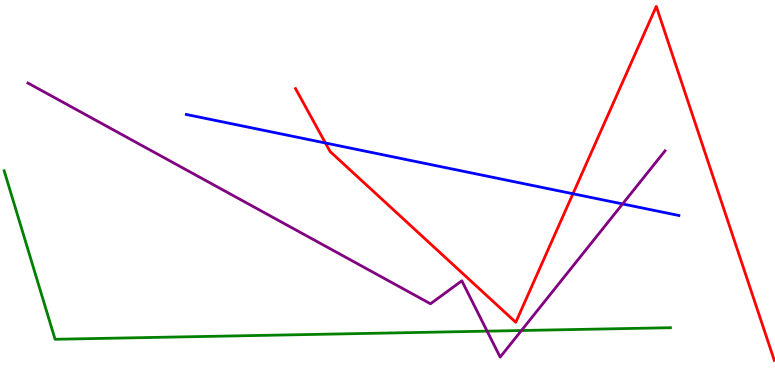[{'lines': ['blue', 'red'], 'intersections': [{'x': 4.2, 'y': 6.29}, {'x': 7.39, 'y': 4.97}]}, {'lines': ['green', 'red'], 'intersections': []}, {'lines': ['purple', 'red'], 'intersections': []}, {'lines': ['blue', 'green'], 'intersections': []}, {'lines': ['blue', 'purple'], 'intersections': [{'x': 8.03, 'y': 4.7}]}, {'lines': ['green', 'purple'], 'intersections': [{'x': 6.29, 'y': 1.4}, {'x': 6.73, 'y': 1.42}]}]